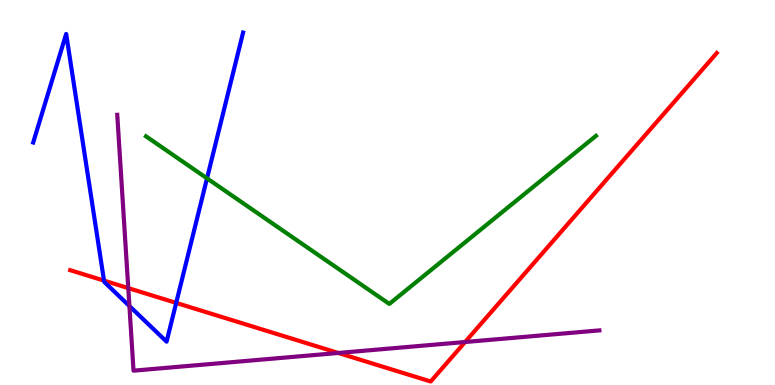[{'lines': ['blue', 'red'], 'intersections': [{'x': 1.34, 'y': 2.71}, {'x': 2.27, 'y': 2.13}]}, {'lines': ['green', 'red'], 'intersections': []}, {'lines': ['purple', 'red'], 'intersections': [{'x': 1.66, 'y': 2.52}, {'x': 4.37, 'y': 0.832}, {'x': 6.0, 'y': 1.12}]}, {'lines': ['blue', 'green'], 'intersections': [{'x': 2.67, 'y': 5.37}]}, {'lines': ['blue', 'purple'], 'intersections': [{'x': 1.67, 'y': 2.05}]}, {'lines': ['green', 'purple'], 'intersections': []}]